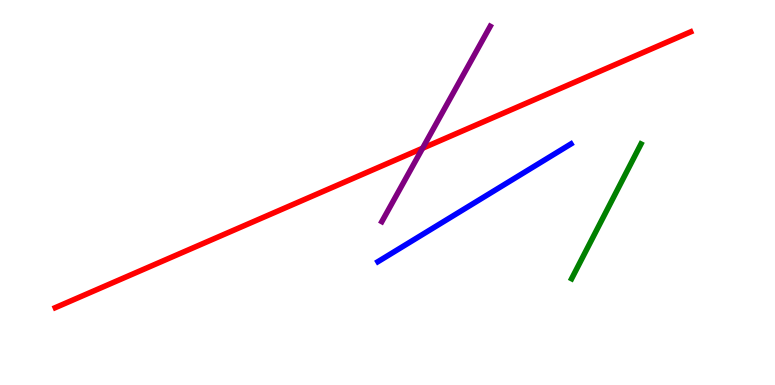[{'lines': ['blue', 'red'], 'intersections': []}, {'lines': ['green', 'red'], 'intersections': []}, {'lines': ['purple', 'red'], 'intersections': [{'x': 5.45, 'y': 6.15}]}, {'lines': ['blue', 'green'], 'intersections': []}, {'lines': ['blue', 'purple'], 'intersections': []}, {'lines': ['green', 'purple'], 'intersections': []}]